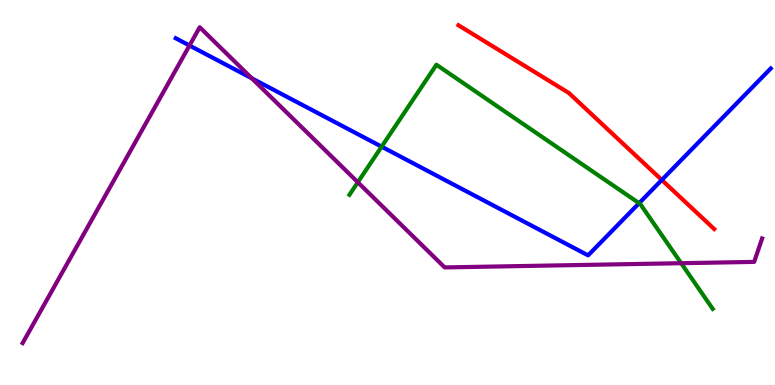[{'lines': ['blue', 'red'], 'intersections': [{'x': 8.54, 'y': 5.33}]}, {'lines': ['green', 'red'], 'intersections': []}, {'lines': ['purple', 'red'], 'intersections': []}, {'lines': ['blue', 'green'], 'intersections': [{'x': 4.92, 'y': 6.19}, {'x': 8.25, 'y': 4.72}]}, {'lines': ['blue', 'purple'], 'intersections': [{'x': 2.45, 'y': 8.82}, {'x': 3.25, 'y': 7.97}]}, {'lines': ['green', 'purple'], 'intersections': [{'x': 4.62, 'y': 5.27}, {'x': 8.79, 'y': 3.16}]}]